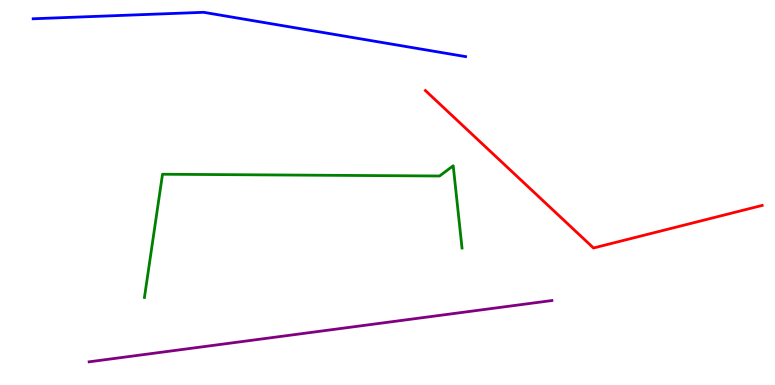[{'lines': ['blue', 'red'], 'intersections': []}, {'lines': ['green', 'red'], 'intersections': []}, {'lines': ['purple', 'red'], 'intersections': []}, {'lines': ['blue', 'green'], 'intersections': []}, {'lines': ['blue', 'purple'], 'intersections': []}, {'lines': ['green', 'purple'], 'intersections': []}]